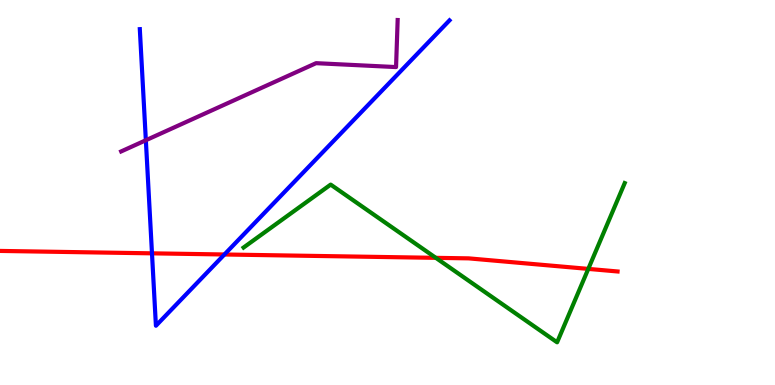[{'lines': ['blue', 'red'], 'intersections': [{'x': 1.96, 'y': 3.42}, {'x': 2.9, 'y': 3.39}]}, {'lines': ['green', 'red'], 'intersections': [{'x': 5.62, 'y': 3.3}, {'x': 7.59, 'y': 3.02}]}, {'lines': ['purple', 'red'], 'intersections': []}, {'lines': ['blue', 'green'], 'intersections': []}, {'lines': ['blue', 'purple'], 'intersections': [{'x': 1.88, 'y': 6.36}]}, {'lines': ['green', 'purple'], 'intersections': []}]